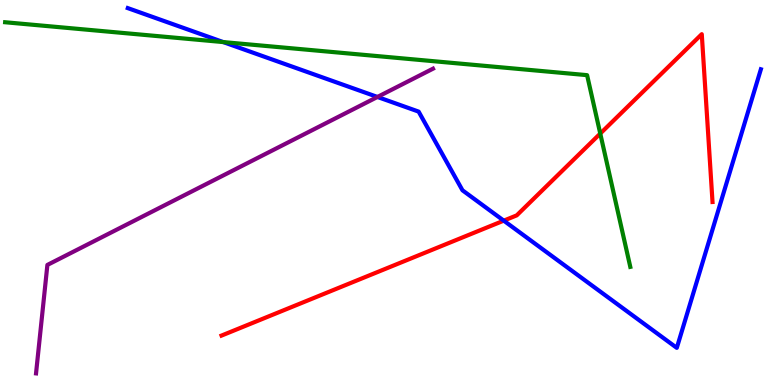[{'lines': ['blue', 'red'], 'intersections': [{'x': 6.5, 'y': 4.27}]}, {'lines': ['green', 'red'], 'intersections': [{'x': 7.75, 'y': 6.53}]}, {'lines': ['purple', 'red'], 'intersections': []}, {'lines': ['blue', 'green'], 'intersections': [{'x': 2.88, 'y': 8.91}]}, {'lines': ['blue', 'purple'], 'intersections': [{'x': 4.87, 'y': 7.48}]}, {'lines': ['green', 'purple'], 'intersections': []}]